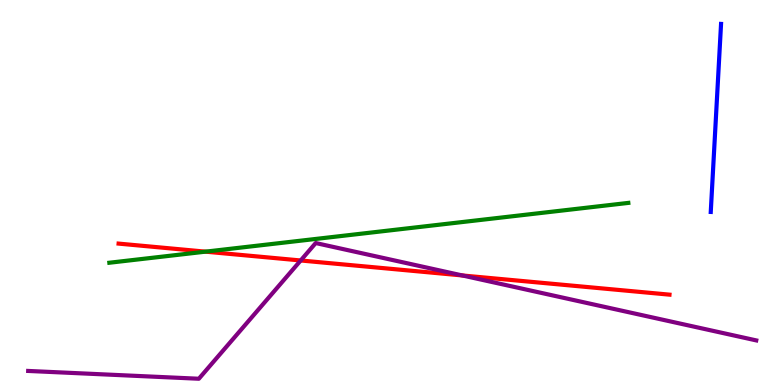[{'lines': ['blue', 'red'], 'intersections': []}, {'lines': ['green', 'red'], 'intersections': [{'x': 2.65, 'y': 3.46}]}, {'lines': ['purple', 'red'], 'intersections': [{'x': 3.88, 'y': 3.23}, {'x': 5.97, 'y': 2.85}]}, {'lines': ['blue', 'green'], 'intersections': []}, {'lines': ['blue', 'purple'], 'intersections': []}, {'lines': ['green', 'purple'], 'intersections': []}]